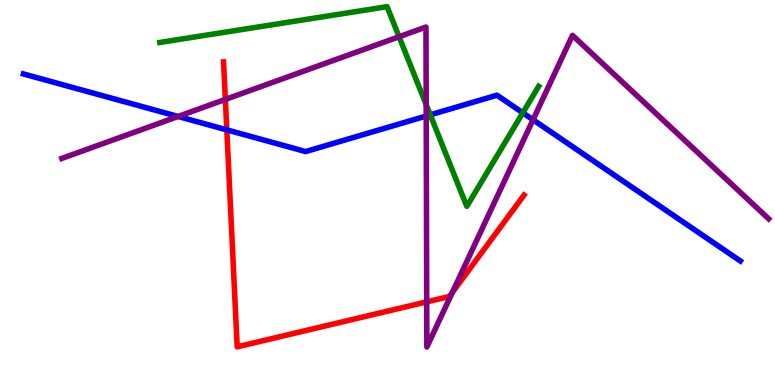[{'lines': ['blue', 'red'], 'intersections': [{'x': 2.93, 'y': 6.63}]}, {'lines': ['green', 'red'], 'intersections': []}, {'lines': ['purple', 'red'], 'intersections': [{'x': 2.91, 'y': 7.42}, {'x': 5.51, 'y': 2.16}, {'x': 5.84, 'y': 2.41}]}, {'lines': ['blue', 'green'], 'intersections': [{'x': 5.55, 'y': 7.02}, {'x': 6.75, 'y': 7.07}]}, {'lines': ['blue', 'purple'], 'intersections': [{'x': 2.3, 'y': 6.97}, {'x': 5.5, 'y': 6.99}, {'x': 6.88, 'y': 6.89}]}, {'lines': ['green', 'purple'], 'intersections': [{'x': 5.15, 'y': 9.05}, {'x': 5.5, 'y': 7.28}]}]